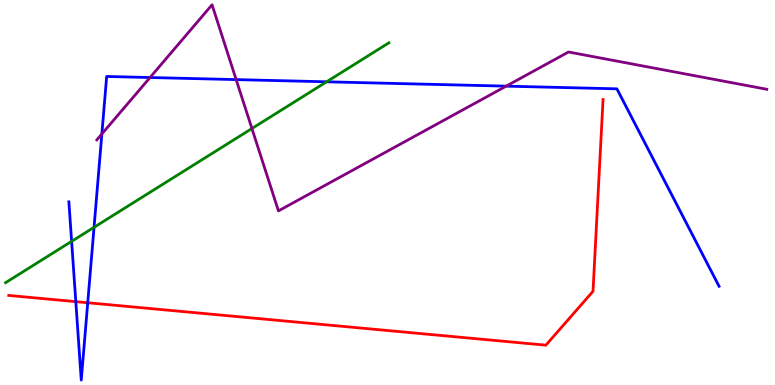[{'lines': ['blue', 'red'], 'intersections': [{'x': 0.978, 'y': 2.16}, {'x': 1.13, 'y': 2.14}]}, {'lines': ['green', 'red'], 'intersections': []}, {'lines': ['purple', 'red'], 'intersections': []}, {'lines': ['blue', 'green'], 'intersections': [{'x': 0.924, 'y': 3.73}, {'x': 1.21, 'y': 4.1}, {'x': 4.21, 'y': 7.88}]}, {'lines': ['blue', 'purple'], 'intersections': [{'x': 1.31, 'y': 6.52}, {'x': 1.94, 'y': 7.99}, {'x': 3.05, 'y': 7.93}, {'x': 6.53, 'y': 7.76}]}, {'lines': ['green', 'purple'], 'intersections': [{'x': 3.25, 'y': 6.66}]}]